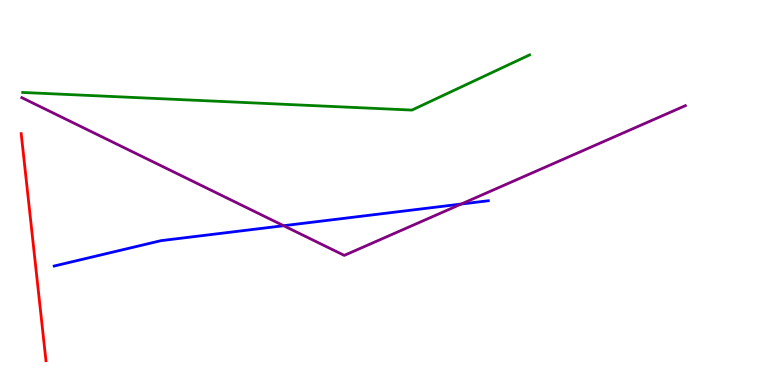[{'lines': ['blue', 'red'], 'intersections': []}, {'lines': ['green', 'red'], 'intersections': []}, {'lines': ['purple', 'red'], 'intersections': []}, {'lines': ['blue', 'green'], 'intersections': []}, {'lines': ['blue', 'purple'], 'intersections': [{'x': 3.66, 'y': 4.14}, {'x': 5.95, 'y': 4.7}]}, {'lines': ['green', 'purple'], 'intersections': []}]